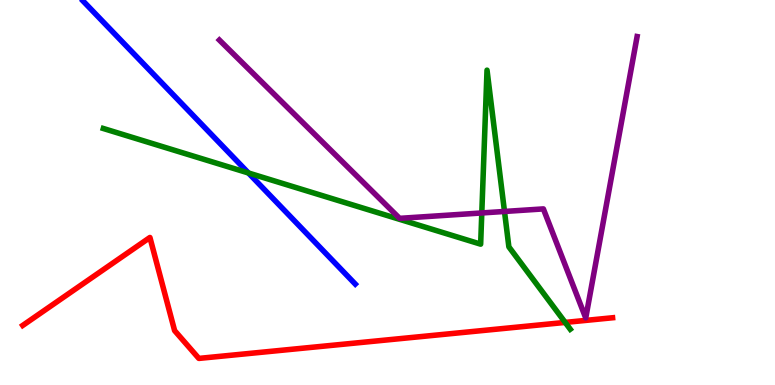[{'lines': ['blue', 'red'], 'intersections': []}, {'lines': ['green', 'red'], 'intersections': [{'x': 7.29, 'y': 1.63}]}, {'lines': ['purple', 'red'], 'intersections': []}, {'lines': ['blue', 'green'], 'intersections': [{'x': 3.21, 'y': 5.51}]}, {'lines': ['blue', 'purple'], 'intersections': []}, {'lines': ['green', 'purple'], 'intersections': [{'x': 6.22, 'y': 4.47}, {'x': 6.51, 'y': 4.51}]}]